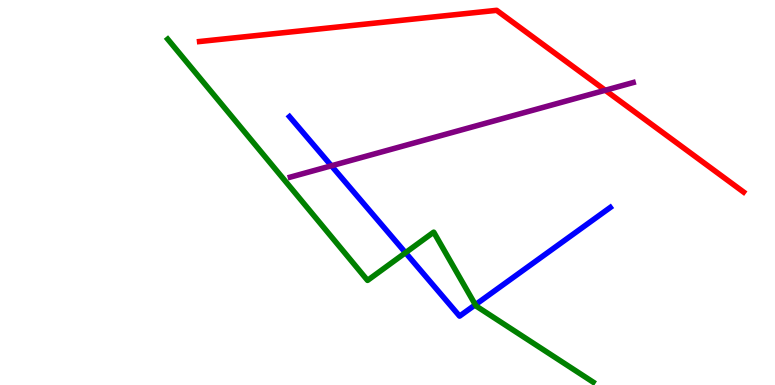[{'lines': ['blue', 'red'], 'intersections': []}, {'lines': ['green', 'red'], 'intersections': []}, {'lines': ['purple', 'red'], 'intersections': [{'x': 7.81, 'y': 7.66}]}, {'lines': ['blue', 'green'], 'intersections': [{'x': 5.23, 'y': 3.44}, {'x': 6.13, 'y': 2.08}]}, {'lines': ['blue', 'purple'], 'intersections': [{'x': 4.28, 'y': 5.69}]}, {'lines': ['green', 'purple'], 'intersections': []}]